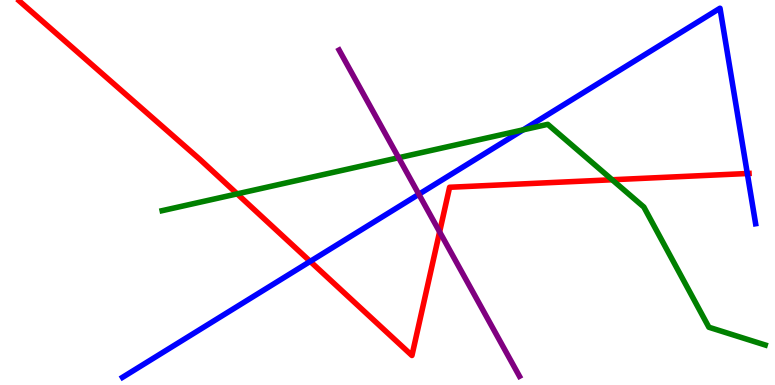[{'lines': ['blue', 'red'], 'intersections': [{'x': 4.0, 'y': 3.21}, {'x': 9.64, 'y': 5.49}]}, {'lines': ['green', 'red'], 'intersections': [{'x': 3.06, 'y': 4.96}, {'x': 7.9, 'y': 5.33}]}, {'lines': ['purple', 'red'], 'intersections': [{'x': 5.67, 'y': 3.98}]}, {'lines': ['blue', 'green'], 'intersections': [{'x': 6.75, 'y': 6.63}]}, {'lines': ['blue', 'purple'], 'intersections': [{'x': 5.4, 'y': 4.95}]}, {'lines': ['green', 'purple'], 'intersections': [{'x': 5.14, 'y': 5.9}]}]